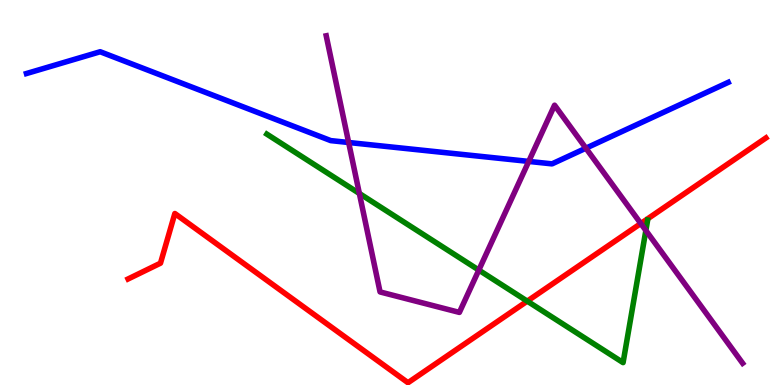[{'lines': ['blue', 'red'], 'intersections': []}, {'lines': ['green', 'red'], 'intersections': [{'x': 6.8, 'y': 2.18}]}, {'lines': ['purple', 'red'], 'intersections': [{'x': 8.27, 'y': 4.19}]}, {'lines': ['blue', 'green'], 'intersections': []}, {'lines': ['blue', 'purple'], 'intersections': [{'x': 4.5, 'y': 6.3}, {'x': 6.82, 'y': 5.81}, {'x': 7.56, 'y': 6.15}]}, {'lines': ['green', 'purple'], 'intersections': [{'x': 4.64, 'y': 4.97}, {'x': 6.18, 'y': 2.98}, {'x': 8.33, 'y': 4.01}]}]